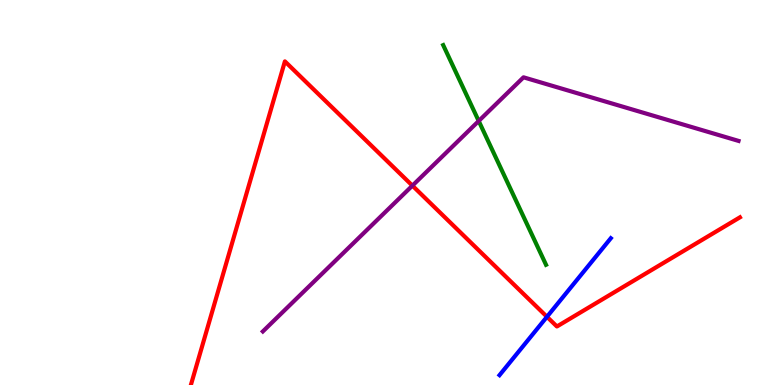[{'lines': ['blue', 'red'], 'intersections': [{'x': 7.06, 'y': 1.77}]}, {'lines': ['green', 'red'], 'intersections': []}, {'lines': ['purple', 'red'], 'intersections': [{'x': 5.32, 'y': 5.18}]}, {'lines': ['blue', 'green'], 'intersections': []}, {'lines': ['blue', 'purple'], 'intersections': []}, {'lines': ['green', 'purple'], 'intersections': [{'x': 6.18, 'y': 6.86}]}]